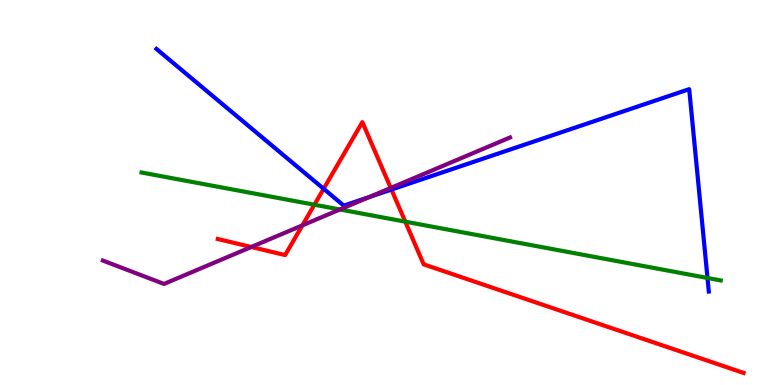[{'lines': ['blue', 'red'], 'intersections': [{'x': 4.18, 'y': 5.1}, {'x': 5.05, 'y': 5.08}]}, {'lines': ['green', 'red'], 'intersections': [{'x': 4.06, 'y': 4.68}, {'x': 5.23, 'y': 4.24}]}, {'lines': ['purple', 'red'], 'intersections': [{'x': 3.24, 'y': 3.58}, {'x': 3.9, 'y': 4.15}, {'x': 5.04, 'y': 5.12}]}, {'lines': ['blue', 'green'], 'intersections': [{'x': 9.13, 'y': 2.78}]}, {'lines': ['blue', 'purple'], 'intersections': [{'x': 4.77, 'y': 4.88}]}, {'lines': ['green', 'purple'], 'intersections': [{'x': 4.39, 'y': 4.56}]}]